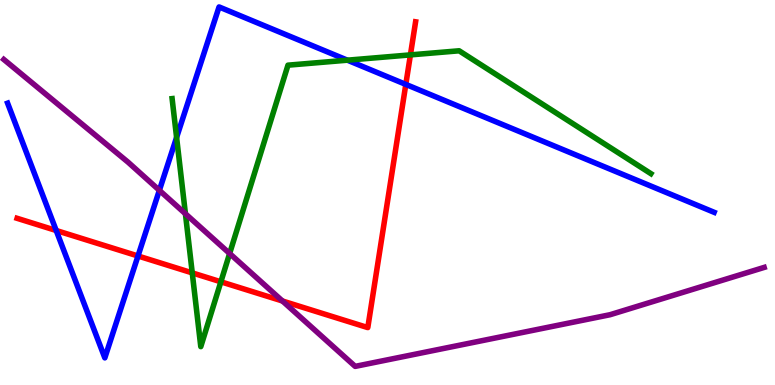[{'lines': ['blue', 'red'], 'intersections': [{'x': 0.725, 'y': 4.01}, {'x': 1.78, 'y': 3.35}, {'x': 5.24, 'y': 7.81}]}, {'lines': ['green', 'red'], 'intersections': [{'x': 2.48, 'y': 2.91}, {'x': 2.85, 'y': 2.68}, {'x': 5.3, 'y': 8.57}]}, {'lines': ['purple', 'red'], 'intersections': [{'x': 3.64, 'y': 2.18}]}, {'lines': ['blue', 'green'], 'intersections': [{'x': 2.28, 'y': 6.43}, {'x': 4.48, 'y': 8.44}]}, {'lines': ['blue', 'purple'], 'intersections': [{'x': 2.06, 'y': 5.06}]}, {'lines': ['green', 'purple'], 'intersections': [{'x': 2.39, 'y': 4.45}, {'x': 2.96, 'y': 3.42}]}]